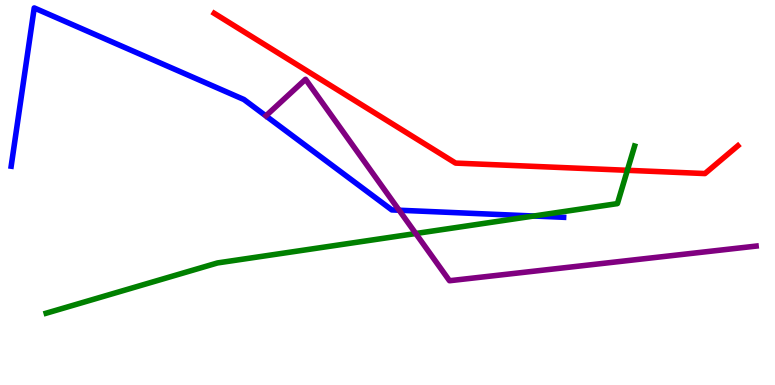[{'lines': ['blue', 'red'], 'intersections': []}, {'lines': ['green', 'red'], 'intersections': [{'x': 8.1, 'y': 5.58}]}, {'lines': ['purple', 'red'], 'intersections': []}, {'lines': ['blue', 'green'], 'intersections': [{'x': 6.89, 'y': 4.39}]}, {'lines': ['blue', 'purple'], 'intersections': [{'x': 5.15, 'y': 4.54}]}, {'lines': ['green', 'purple'], 'intersections': [{'x': 5.36, 'y': 3.93}]}]